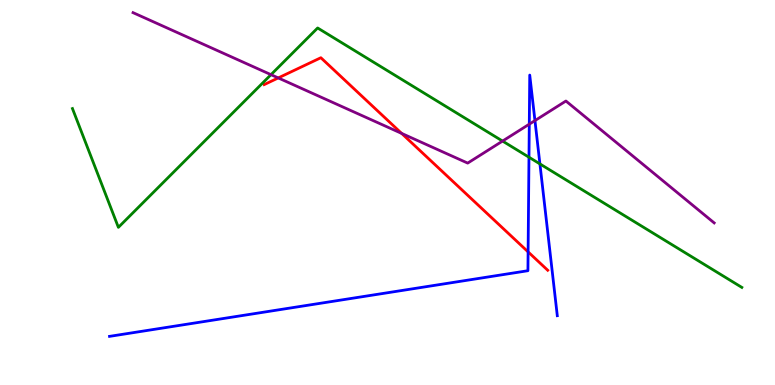[{'lines': ['blue', 'red'], 'intersections': [{'x': 6.81, 'y': 3.46}]}, {'lines': ['green', 'red'], 'intersections': []}, {'lines': ['purple', 'red'], 'intersections': [{'x': 3.59, 'y': 7.98}, {'x': 5.18, 'y': 6.54}]}, {'lines': ['blue', 'green'], 'intersections': [{'x': 6.83, 'y': 5.92}, {'x': 6.97, 'y': 5.74}]}, {'lines': ['blue', 'purple'], 'intersections': [{'x': 6.83, 'y': 6.77}, {'x': 6.9, 'y': 6.87}]}, {'lines': ['green', 'purple'], 'intersections': [{'x': 3.5, 'y': 8.06}, {'x': 6.48, 'y': 6.34}]}]